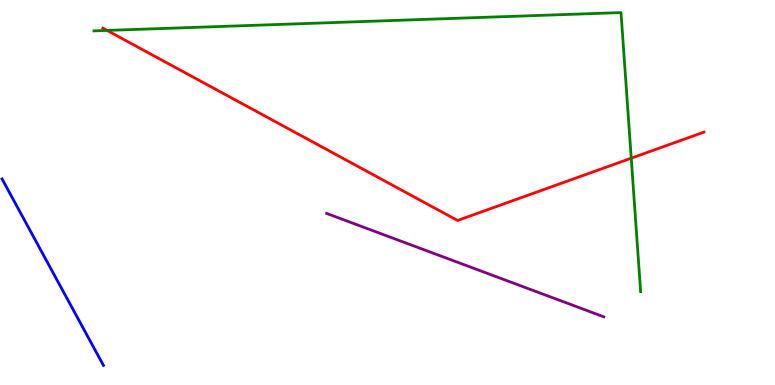[{'lines': ['blue', 'red'], 'intersections': []}, {'lines': ['green', 'red'], 'intersections': [{'x': 1.38, 'y': 9.21}, {'x': 8.15, 'y': 5.89}]}, {'lines': ['purple', 'red'], 'intersections': []}, {'lines': ['blue', 'green'], 'intersections': []}, {'lines': ['blue', 'purple'], 'intersections': []}, {'lines': ['green', 'purple'], 'intersections': []}]